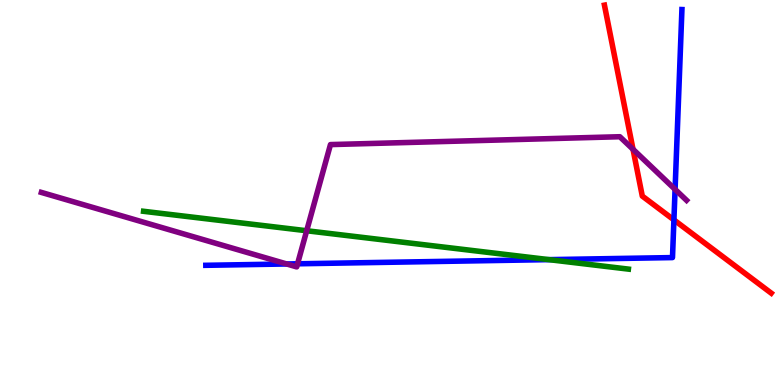[{'lines': ['blue', 'red'], 'intersections': [{'x': 8.7, 'y': 4.29}]}, {'lines': ['green', 'red'], 'intersections': []}, {'lines': ['purple', 'red'], 'intersections': [{'x': 8.17, 'y': 6.12}]}, {'lines': ['blue', 'green'], 'intersections': [{'x': 7.08, 'y': 3.26}]}, {'lines': ['blue', 'purple'], 'intersections': [{'x': 3.7, 'y': 3.14}, {'x': 3.84, 'y': 3.15}, {'x': 8.71, 'y': 5.08}]}, {'lines': ['green', 'purple'], 'intersections': [{'x': 3.96, 'y': 4.01}]}]